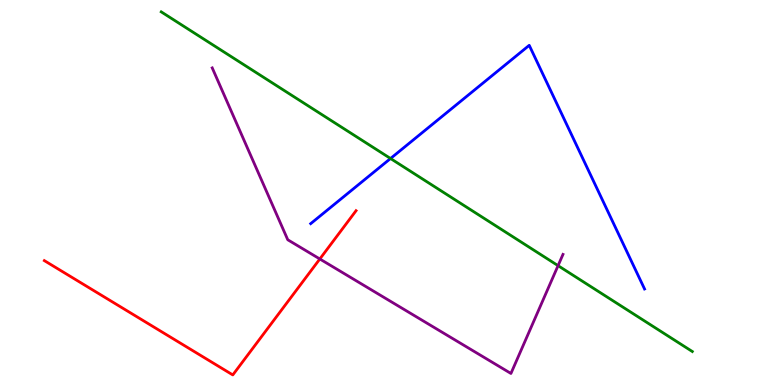[{'lines': ['blue', 'red'], 'intersections': []}, {'lines': ['green', 'red'], 'intersections': []}, {'lines': ['purple', 'red'], 'intersections': [{'x': 4.13, 'y': 3.27}]}, {'lines': ['blue', 'green'], 'intersections': [{'x': 5.04, 'y': 5.88}]}, {'lines': ['blue', 'purple'], 'intersections': []}, {'lines': ['green', 'purple'], 'intersections': [{'x': 7.2, 'y': 3.1}]}]